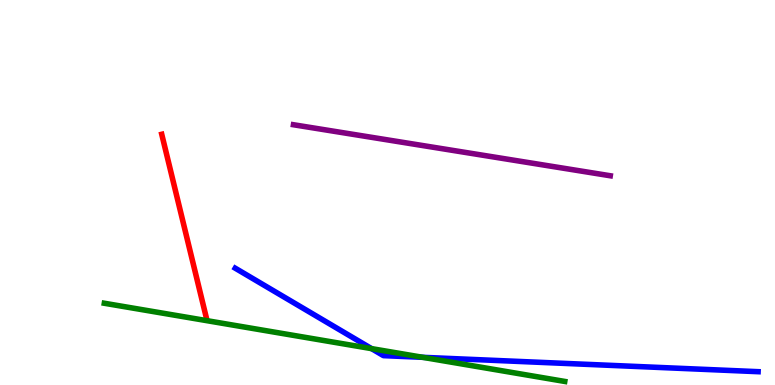[{'lines': ['blue', 'red'], 'intersections': []}, {'lines': ['green', 'red'], 'intersections': []}, {'lines': ['purple', 'red'], 'intersections': []}, {'lines': ['blue', 'green'], 'intersections': [{'x': 4.79, 'y': 0.945}, {'x': 5.45, 'y': 0.719}]}, {'lines': ['blue', 'purple'], 'intersections': []}, {'lines': ['green', 'purple'], 'intersections': []}]